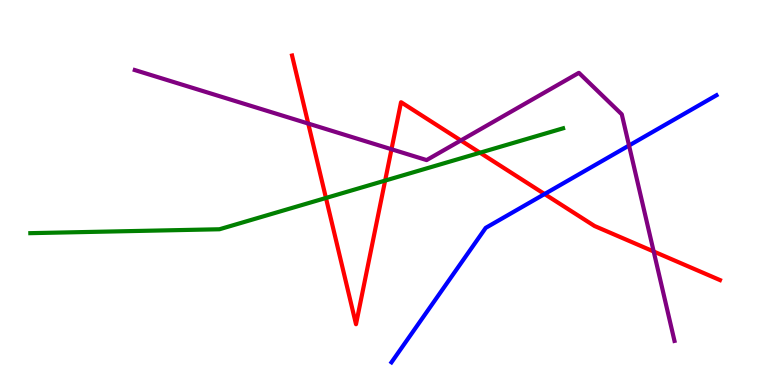[{'lines': ['blue', 'red'], 'intersections': [{'x': 7.03, 'y': 4.96}]}, {'lines': ['green', 'red'], 'intersections': [{'x': 4.21, 'y': 4.86}, {'x': 4.97, 'y': 5.31}, {'x': 6.19, 'y': 6.03}]}, {'lines': ['purple', 'red'], 'intersections': [{'x': 3.98, 'y': 6.79}, {'x': 5.05, 'y': 6.12}, {'x': 5.95, 'y': 6.35}, {'x': 8.43, 'y': 3.47}]}, {'lines': ['blue', 'green'], 'intersections': []}, {'lines': ['blue', 'purple'], 'intersections': [{'x': 8.12, 'y': 6.22}]}, {'lines': ['green', 'purple'], 'intersections': []}]